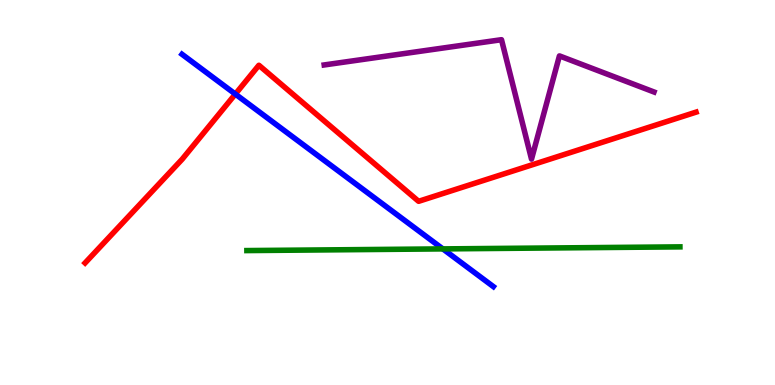[{'lines': ['blue', 'red'], 'intersections': [{'x': 3.04, 'y': 7.56}]}, {'lines': ['green', 'red'], 'intersections': []}, {'lines': ['purple', 'red'], 'intersections': []}, {'lines': ['blue', 'green'], 'intersections': [{'x': 5.71, 'y': 3.54}]}, {'lines': ['blue', 'purple'], 'intersections': []}, {'lines': ['green', 'purple'], 'intersections': []}]